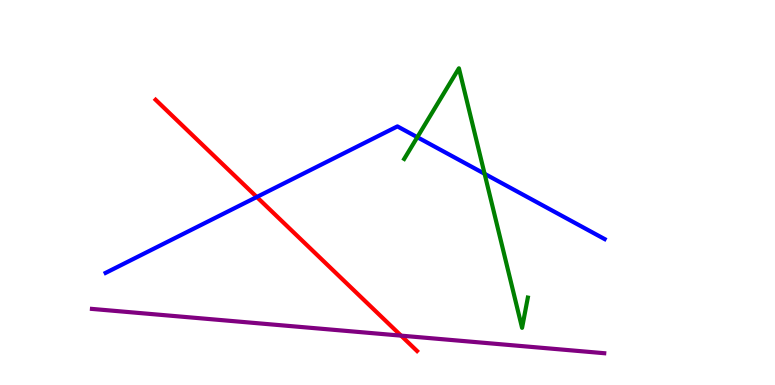[{'lines': ['blue', 'red'], 'intersections': [{'x': 3.31, 'y': 4.88}]}, {'lines': ['green', 'red'], 'intersections': []}, {'lines': ['purple', 'red'], 'intersections': [{'x': 5.18, 'y': 1.28}]}, {'lines': ['blue', 'green'], 'intersections': [{'x': 5.38, 'y': 6.44}, {'x': 6.25, 'y': 5.49}]}, {'lines': ['blue', 'purple'], 'intersections': []}, {'lines': ['green', 'purple'], 'intersections': []}]